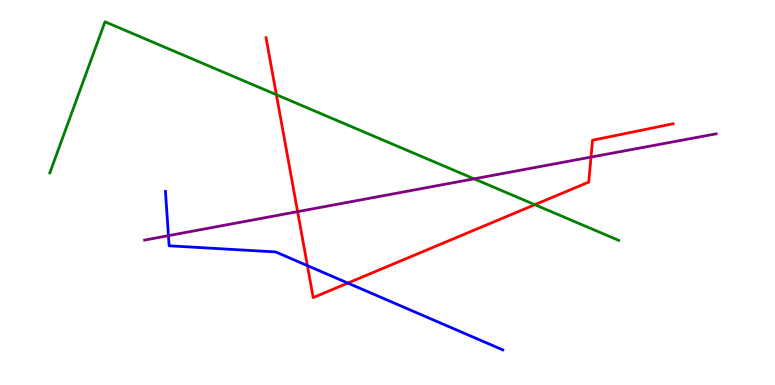[{'lines': ['blue', 'red'], 'intersections': [{'x': 3.97, 'y': 3.1}, {'x': 4.49, 'y': 2.65}]}, {'lines': ['green', 'red'], 'intersections': [{'x': 3.57, 'y': 7.54}, {'x': 6.9, 'y': 4.68}]}, {'lines': ['purple', 'red'], 'intersections': [{'x': 3.84, 'y': 4.5}, {'x': 7.63, 'y': 5.92}]}, {'lines': ['blue', 'green'], 'intersections': []}, {'lines': ['blue', 'purple'], 'intersections': [{'x': 2.17, 'y': 3.88}]}, {'lines': ['green', 'purple'], 'intersections': [{'x': 6.12, 'y': 5.36}]}]